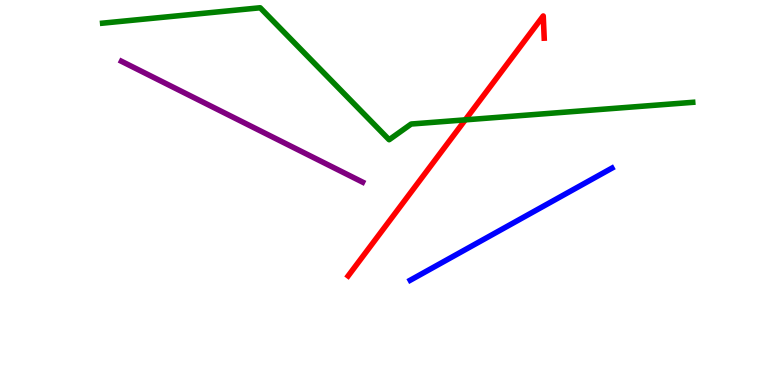[{'lines': ['blue', 'red'], 'intersections': []}, {'lines': ['green', 'red'], 'intersections': [{'x': 6.0, 'y': 6.89}]}, {'lines': ['purple', 'red'], 'intersections': []}, {'lines': ['blue', 'green'], 'intersections': []}, {'lines': ['blue', 'purple'], 'intersections': []}, {'lines': ['green', 'purple'], 'intersections': []}]